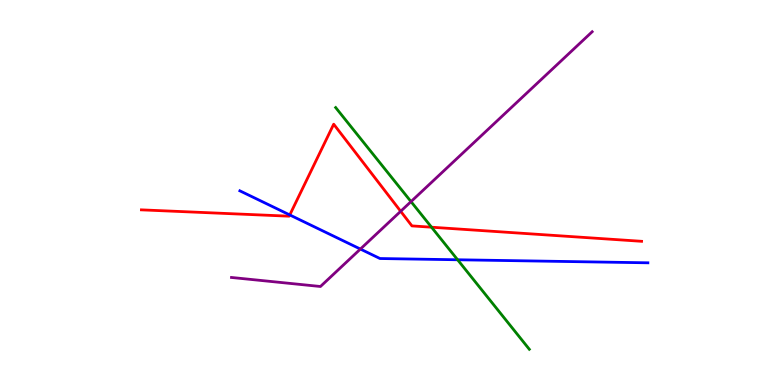[{'lines': ['blue', 'red'], 'intersections': [{'x': 3.74, 'y': 4.42}]}, {'lines': ['green', 'red'], 'intersections': [{'x': 5.57, 'y': 4.1}]}, {'lines': ['purple', 'red'], 'intersections': [{'x': 5.17, 'y': 4.51}]}, {'lines': ['blue', 'green'], 'intersections': [{'x': 5.9, 'y': 3.25}]}, {'lines': ['blue', 'purple'], 'intersections': [{'x': 4.65, 'y': 3.53}]}, {'lines': ['green', 'purple'], 'intersections': [{'x': 5.3, 'y': 4.76}]}]